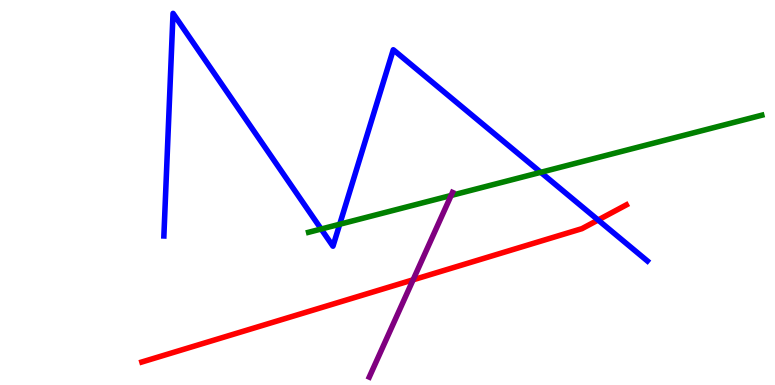[{'lines': ['blue', 'red'], 'intersections': [{'x': 7.72, 'y': 4.29}]}, {'lines': ['green', 'red'], 'intersections': []}, {'lines': ['purple', 'red'], 'intersections': [{'x': 5.33, 'y': 2.73}]}, {'lines': ['blue', 'green'], 'intersections': [{'x': 4.14, 'y': 4.05}, {'x': 4.38, 'y': 4.18}, {'x': 6.98, 'y': 5.52}]}, {'lines': ['blue', 'purple'], 'intersections': []}, {'lines': ['green', 'purple'], 'intersections': [{'x': 5.82, 'y': 4.92}]}]